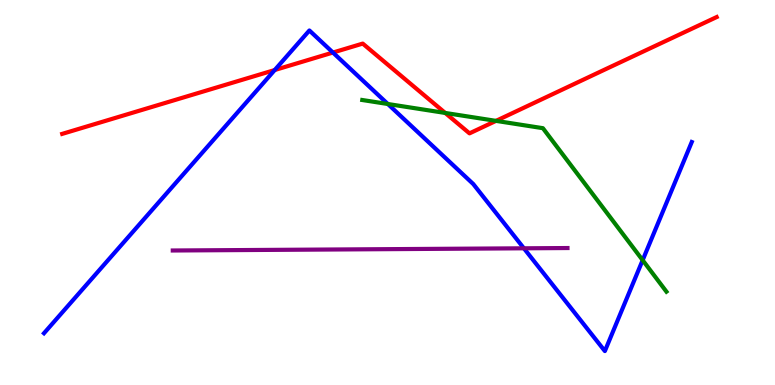[{'lines': ['blue', 'red'], 'intersections': [{'x': 3.54, 'y': 8.18}, {'x': 4.3, 'y': 8.64}]}, {'lines': ['green', 'red'], 'intersections': [{'x': 5.74, 'y': 7.07}, {'x': 6.4, 'y': 6.86}]}, {'lines': ['purple', 'red'], 'intersections': []}, {'lines': ['blue', 'green'], 'intersections': [{'x': 5.0, 'y': 7.3}, {'x': 8.29, 'y': 3.24}]}, {'lines': ['blue', 'purple'], 'intersections': [{'x': 6.76, 'y': 3.55}]}, {'lines': ['green', 'purple'], 'intersections': []}]